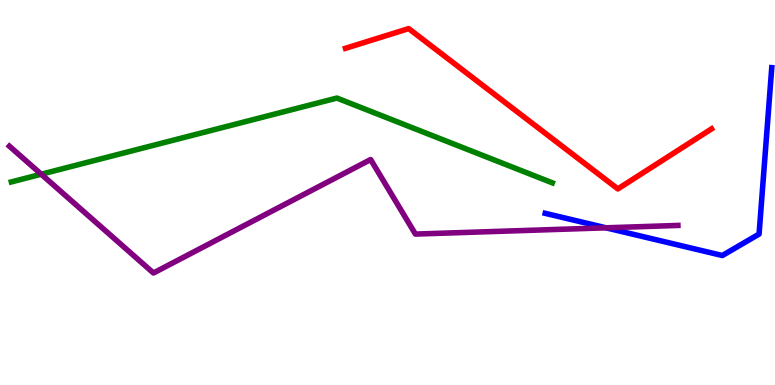[{'lines': ['blue', 'red'], 'intersections': []}, {'lines': ['green', 'red'], 'intersections': []}, {'lines': ['purple', 'red'], 'intersections': []}, {'lines': ['blue', 'green'], 'intersections': []}, {'lines': ['blue', 'purple'], 'intersections': [{'x': 7.82, 'y': 4.08}]}, {'lines': ['green', 'purple'], 'intersections': [{'x': 0.532, 'y': 5.47}]}]